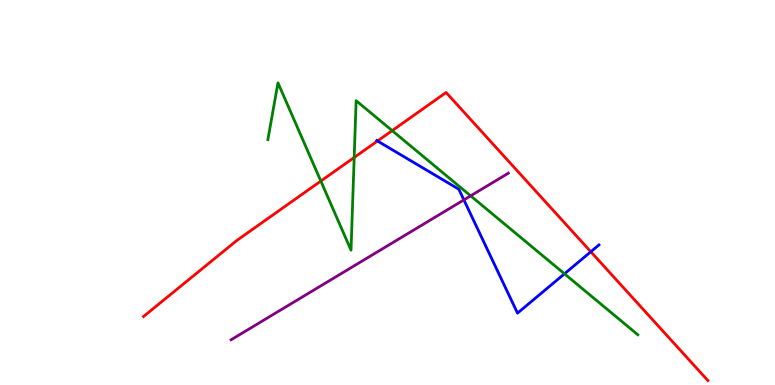[{'lines': ['blue', 'red'], 'intersections': [{'x': 4.87, 'y': 6.34}, {'x': 7.62, 'y': 3.46}]}, {'lines': ['green', 'red'], 'intersections': [{'x': 4.14, 'y': 5.3}, {'x': 4.57, 'y': 5.91}, {'x': 5.06, 'y': 6.61}]}, {'lines': ['purple', 'red'], 'intersections': []}, {'lines': ['blue', 'green'], 'intersections': [{'x': 7.28, 'y': 2.89}]}, {'lines': ['blue', 'purple'], 'intersections': [{'x': 5.99, 'y': 4.81}]}, {'lines': ['green', 'purple'], 'intersections': [{'x': 6.07, 'y': 4.91}]}]